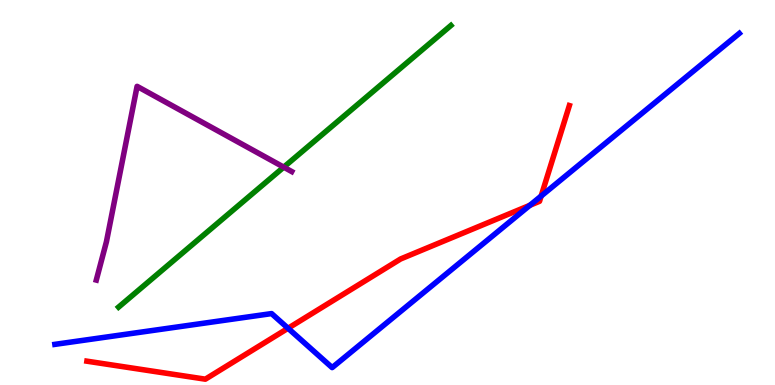[{'lines': ['blue', 'red'], 'intersections': [{'x': 3.72, 'y': 1.47}, {'x': 6.84, 'y': 4.67}, {'x': 6.98, 'y': 4.91}]}, {'lines': ['green', 'red'], 'intersections': []}, {'lines': ['purple', 'red'], 'intersections': []}, {'lines': ['blue', 'green'], 'intersections': []}, {'lines': ['blue', 'purple'], 'intersections': []}, {'lines': ['green', 'purple'], 'intersections': [{'x': 3.66, 'y': 5.66}]}]